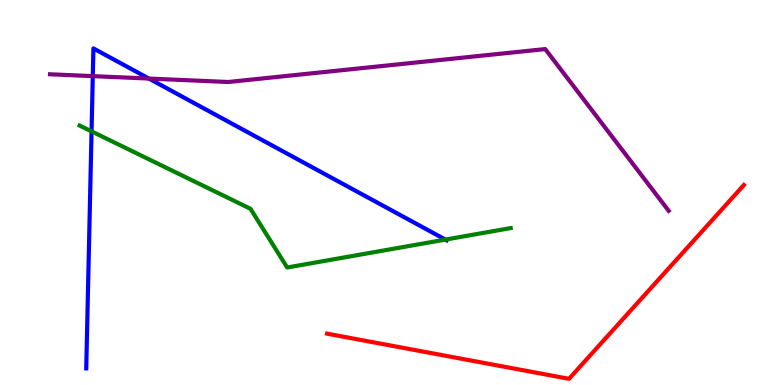[{'lines': ['blue', 'red'], 'intersections': []}, {'lines': ['green', 'red'], 'intersections': []}, {'lines': ['purple', 'red'], 'intersections': []}, {'lines': ['blue', 'green'], 'intersections': [{'x': 1.18, 'y': 6.59}, {'x': 5.75, 'y': 3.78}]}, {'lines': ['blue', 'purple'], 'intersections': [{'x': 1.2, 'y': 8.02}, {'x': 1.92, 'y': 7.96}]}, {'lines': ['green', 'purple'], 'intersections': []}]